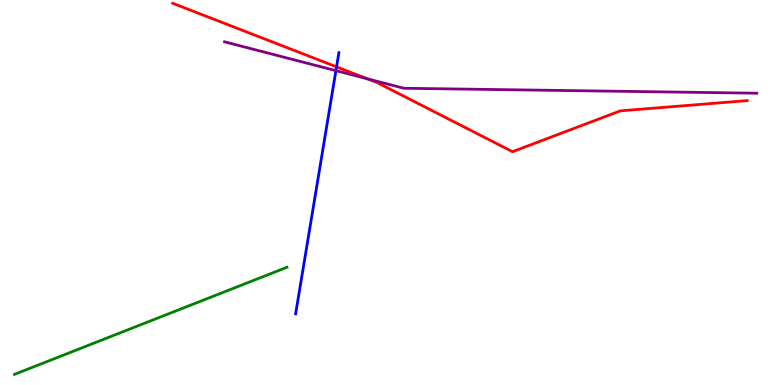[{'lines': ['blue', 'red'], 'intersections': [{'x': 4.34, 'y': 8.26}]}, {'lines': ['green', 'red'], 'intersections': []}, {'lines': ['purple', 'red'], 'intersections': [{'x': 4.74, 'y': 7.95}]}, {'lines': ['blue', 'green'], 'intersections': []}, {'lines': ['blue', 'purple'], 'intersections': [{'x': 4.33, 'y': 8.16}]}, {'lines': ['green', 'purple'], 'intersections': []}]